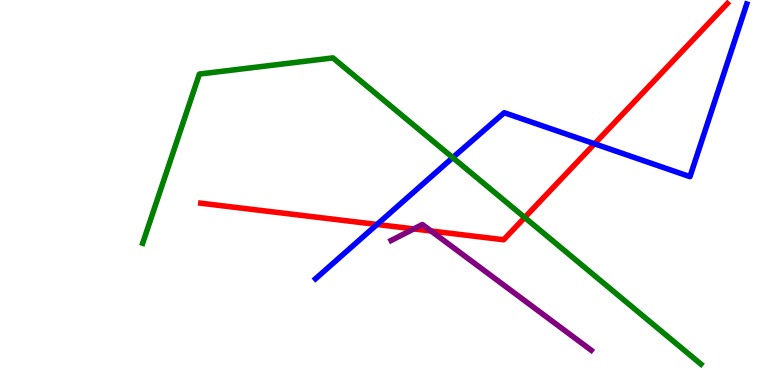[{'lines': ['blue', 'red'], 'intersections': [{'x': 4.86, 'y': 4.17}, {'x': 7.67, 'y': 6.27}]}, {'lines': ['green', 'red'], 'intersections': [{'x': 6.77, 'y': 4.35}]}, {'lines': ['purple', 'red'], 'intersections': [{'x': 5.34, 'y': 4.05}, {'x': 5.56, 'y': 4.0}]}, {'lines': ['blue', 'green'], 'intersections': [{'x': 5.84, 'y': 5.91}]}, {'lines': ['blue', 'purple'], 'intersections': []}, {'lines': ['green', 'purple'], 'intersections': []}]